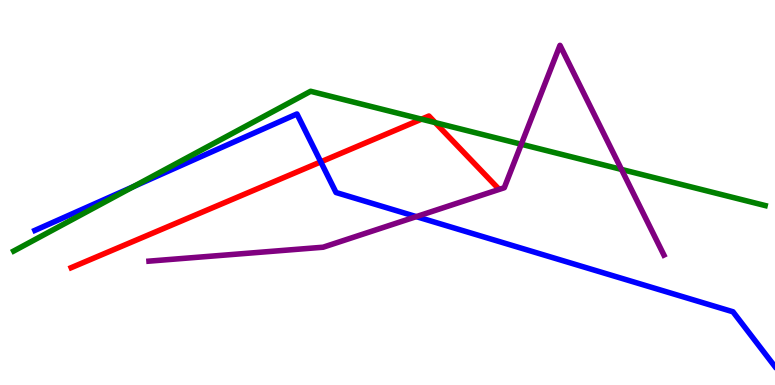[{'lines': ['blue', 'red'], 'intersections': [{'x': 4.14, 'y': 5.8}]}, {'lines': ['green', 'red'], 'intersections': [{'x': 5.44, 'y': 6.9}, {'x': 5.62, 'y': 6.82}]}, {'lines': ['purple', 'red'], 'intersections': []}, {'lines': ['blue', 'green'], 'intersections': [{'x': 1.72, 'y': 5.15}]}, {'lines': ['blue', 'purple'], 'intersections': [{'x': 5.37, 'y': 4.37}]}, {'lines': ['green', 'purple'], 'intersections': [{'x': 6.73, 'y': 6.25}, {'x': 8.02, 'y': 5.6}]}]